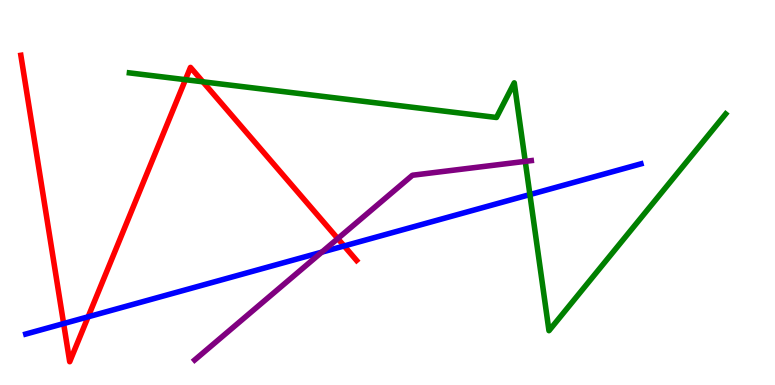[{'lines': ['blue', 'red'], 'intersections': [{'x': 0.821, 'y': 1.6}, {'x': 1.14, 'y': 1.77}, {'x': 4.44, 'y': 3.61}]}, {'lines': ['green', 'red'], 'intersections': [{'x': 2.39, 'y': 7.93}, {'x': 2.62, 'y': 7.88}]}, {'lines': ['purple', 'red'], 'intersections': [{'x': 4.36, 'y': 3.8}]}, {'lines': ['blue', 'green'], 'intersections': [{'x': 6.84, 'y': 4.95}]}, {'lines': ['blue', 'purple'], 'intersections': [{'x': 4.15, 'y': 3.45}]}, {'lines': ['green', 'purple'], 'intersections': [{'x': 6.78, 'y': 5.81}]}]